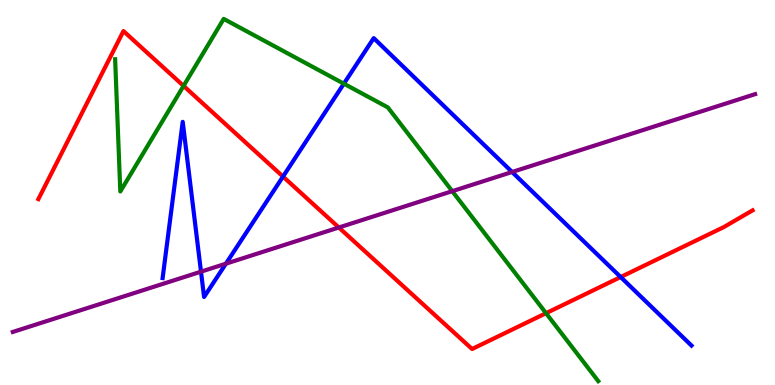[{'lines': ['blue', 'red'], 'intersections': [{'x': 3.65, 'y': 5.41}, {'x': 8.01, 'y': 2.8}]}, {'lines': ['green', 'red'], 'intersections': [{'x': 2.37, 'y': 7.77}, {'x': 7.05, 'y': 1.87}]}, {'lines': ['purple', 'red'], 'intersections': [{'x': 4.37, 'y': 4.09}]}, {'lines': ['blue', 'green'], 'intersections': [{'x': 4.44, 'y': 7.83}]}, {'lines': ['blue', 'purple'], 'intersections': [{'x': 2.59, 'y': 2.94}, {'x': 2.91, 'y': 3.15}, {'x': 6.61, 'y': 5.53}]}, {'lines': ['green', 'purple'], 'intersections': [{'x': 5.84, 'y': 5.03}]}]